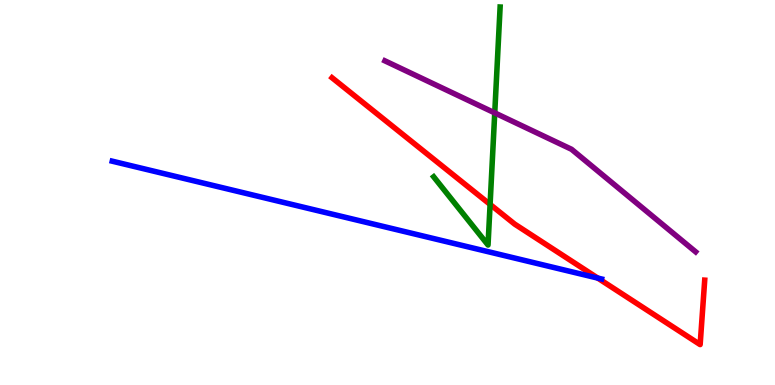[{'lines': ['blue', 'red'], 'intersections': [{'x': 7.71, 'y': 2.78}]}, {'lines': ['green', 'red'], 'intersections': [{'x': 6.32, 'y': 4.69}]}, {'lines': ['purple', 'red'], 'intersections': []}, {'lines': ['blue', 'green'], 'intersections': []}, {'lines': ['blue', 'purple'], 'intersections': []}, {'lines': ['green', 'purple'], 'intersections': [{'x': 6.38, 'y': 7.07}]}]